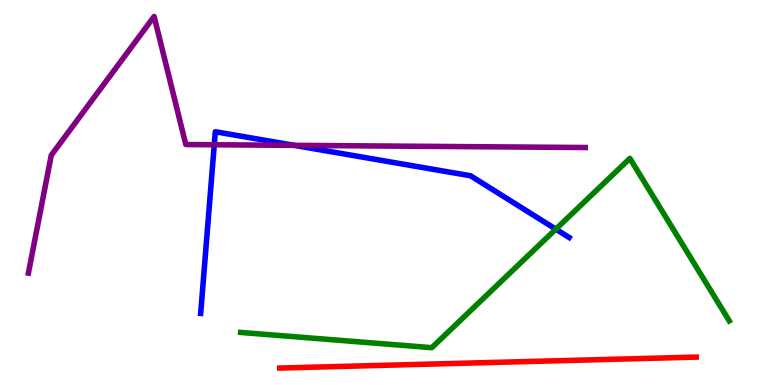[{'lines': ['blue', 'red'], 'intersections': []}, {'lines': ['green', 'red'], 'intersections': []}, {'lines': ['purple', 'red'], 'intersections': []}, {'lines': ['blue', 'green'], 'intersections': [{'x': 7.17, 'y': 4.05}]}, {'lines': ['blue', 'purple'], 'intersections': [{'x': 2.76, 'y': 6.24}, {'x': 3.8, 'y': 6.22}]}, {'lines': ['green', 'purple'], 'intersections': []}]